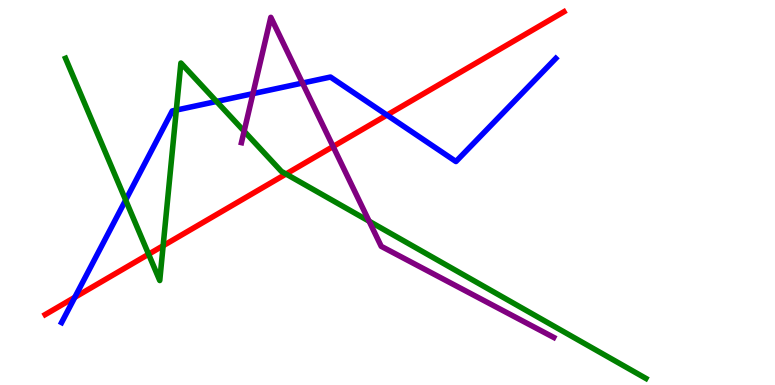[{'lines': ['blue', 'red'], 'intersections': [{'x': 0.965, 'y': 2.28}, {'x': 4.99, 'y': 7.01}]}, {'lines': ['green', 'red'], 'intersections': [{'x': 1.92, 'y': 3.4}, {'x': 2.1, 'y': 3.62}, {'x': 3.69, 'y': 5.48}]}, {'lines': ['purple', 'red'], 'intersections': [{'x': 4.3, 'y': 6.19}]}, {'lines': ['blue', 'green'], 'intersections': [{'x': 1.62, 'y': 4.8}, {'x': 2.28, 'y': 7.14}, {'x': 2.79, 'y': 7.36}]}, {'lines': ['blue', 'purple'], 'intersections': [{'x': 3.26, 'y': 7.57}, {'x': 3.9, 'y': 7.84}]}, {'lines': ['green', 'purple'], 'intersections': [{'x': 3.15, 'y': 6.59}, {'x': 4.76, 'y': 4.25}]}]